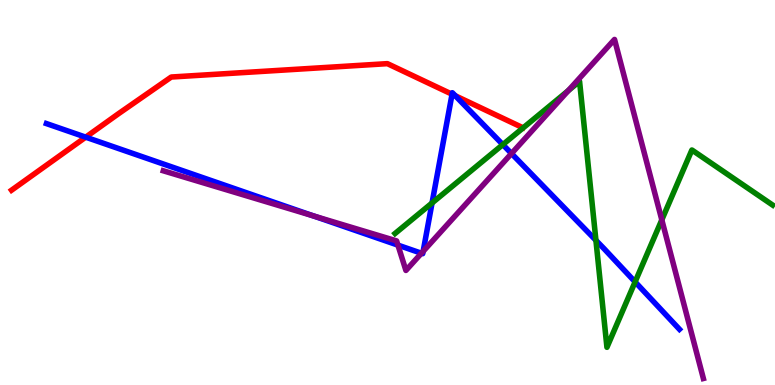[{'lines': ['blue', 'red'], 'intersections': [{'x': 1.11, 'y': 6.44}, {'x': 5.83, 'y': 7.55}, {'x': 5.88, 'y': 7.51}]}, {'lines': ['green', 'red'], 'intersections': []}, {'lines': ['purple', 'red'], 'intersections': []}, {'lines': ['blue', 'green'], 'intersections': [{'x': 5.57, 'y': 4.73}, {'x': 6.49, 'y': 6.24}, {'x': 7.69, 'y': 3.76}, {'x': 8.19, 'y': 2.68}]}, {'lines': ['blue', 'purple'], 'intersections': [{'x': 4.05, 'y': 4.39}, {'x': 5.13, 'y': 3.63}, {'x': 5.44, 'y': 3.42}, {'x': 5.46, 'y': 3.47}, {'x': 6.6, 'y': 6.01}]}, {'lines': ['green', 'purple'], 'intersections': [{'x': 7.33, 'y': 7.65}, {'x': 8.54, 'y': 4.29}]}]